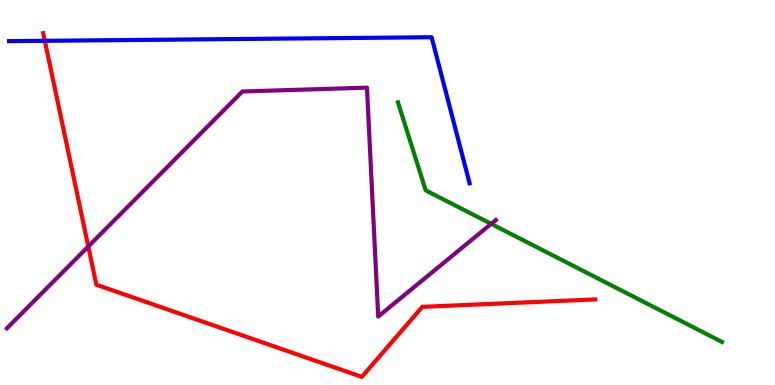[{'lines': ['blue', 'red'], 'intersections': [{'x': 0.578, 'y': 8.94}]}, {'lines': ['green', 'red'], 'intersections': []}, {'lines': ['purple', 'red'], 'intersections': [{'x': 1.14, 'y': 3.6}]}, {'lines': ['blue', 'green'], 'intersections': []}, {'lines': ['blue', 'purple'], 'intersections': []}, {'lines': ['green', 'purple'], 'intersections': [{'x': 6.34, 'y': 4.19}]}]